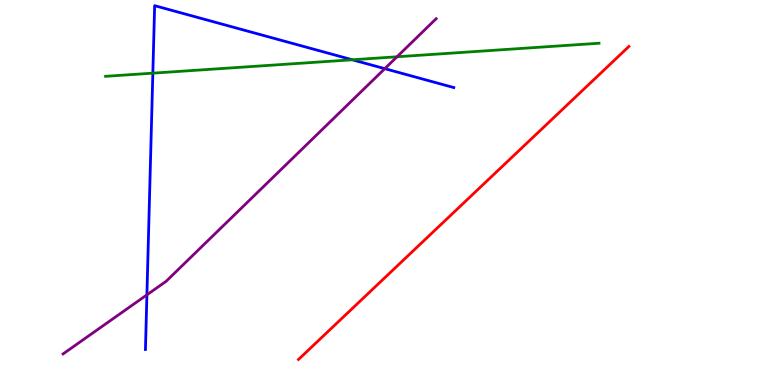[{'lines': ['blue', 'red'], 'intersections': []}, {'lines': ['green', 'red'], 'intersections': []}, {'lines': ['purple', 'red'], 'intersections': []}, {'lines': ['blue', 'green'], 'intersections': [{'x': 1.97, 'y': 8.1}, {'x': 4.55, 'y': 8.45}]}, {'lines': ['blue', 'purple'], 'intersections': [{'x': 1.9, 'y': 2.34}, {'x': 4.97, 'y': 8.22}]}, {'lines': ['green', 'purple'], 'intersections': [{'x': 5.12, 'y': 8.53}]}]